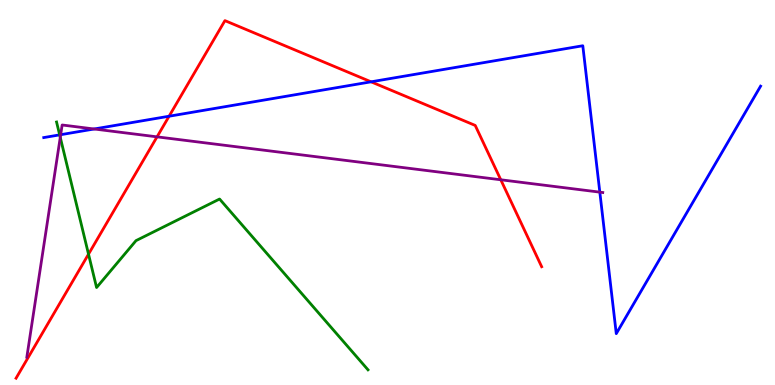[{'lines': ['blue', 'red'], 'intersections': [{'x': 2.18, 'y': 6.98}, {'x': 4.79, 'y': 7.87}]}, {'lines': ['green', 'red'], 'intersections': [{'x': 1.14, 'y': 3.4}]}, {'lines': ['purple', 'red'], 'intersections': [{'x': 2.03, 'y': 6.45}, {'x': 6.46, 'y': 5.33}]}, {'lines': ['blue', 'green'], 'intersections': [{'x': 0.77, 'y': 6.5}]}, {'lines': ['blue', 'purple'], 'intersections': [{'x': 0.783, 'y': 6.5}, {'x': 1.21, 'y': 6.65}, {'x': 7.74, 'y': 5.01}]}, {'lines': ['green', 'purple'], 'intersections': [{'x': 0.778, 'y': 6.43}]}]